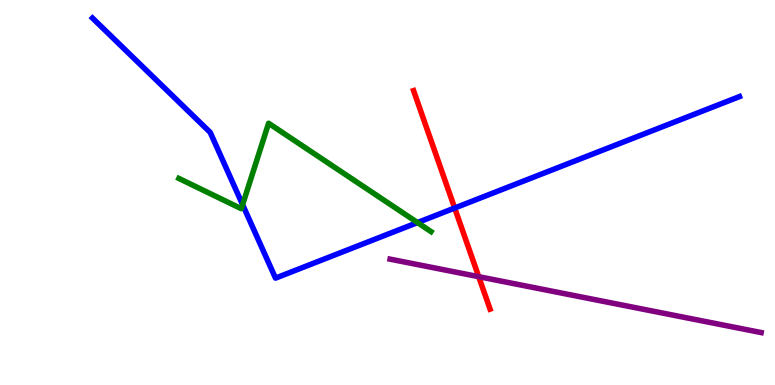[{'lines': ['blue', 'red'], 'intersections': [{'x': 5.87, 'y': 4.6}]}, {'lines': ['green', 'red'], 'intersections': []}, {'lines': ['purple', 'red'], 'intersections': [{'x': 6.18, 'y': 2.81}]}, {'lines': ['blue', 'green'], 'intersections': [{'x': 3.13, 'y': 4.68}, {'x': 5.39, 'y': 4.22}]}, {'lines': ['blue', 'purple'], 'intersections': []}, {'lines': ['green', 'purple'], 'intersections': []}]